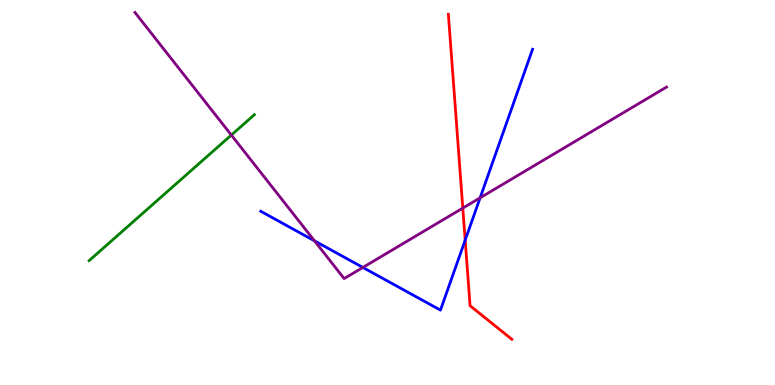[{'lines': ['blue', 'red'], 'intersections': [{'x': 6.0, 'y': 3.76}]}, {'lines': ['green', 'red'], 'intersections': []}, {'lines': ['purple', 'red'], 'intersections': [{'x': 5.97, 'y': 4.59}]}, {'lines': ['blue', 'green'], 'intersections': []}, {'lines': ['blue', 'purple'], 'intersections': [{'x': 4.06, 'y': 3.75}, {'x': 4.68, 'y': 3.05}, {'x': 6.2, 'y': 4.86}]}, {'lines': ['green', 'purple'], 'intersections': [{'x': 2.98, 'y': 6.49}]}]